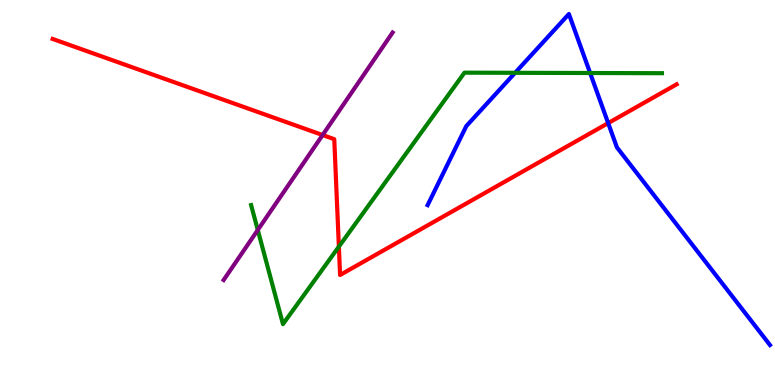[{'lines': ['blue', 'red'], 'intersections': [{'x': 7.85, 'y': 6.8}]}, {'lines': ['green', 'red'], 'intersections': [{'x': 4.37, 'y': 3.59}]}, {'lines': ['purple', 'red'], 'intersections': [{'x': 4.16, 'y': 6.49}]}, {'lines': ['blue', 'green'], 'intersections': [{'x': 6.65, 'y': 8.11}, {'x': 7.61, 'y': 8.1}]}, {'lines': ['blue', 'purple'], 'intersections': []}, {'lines': ['green', 'purple'], 'intersections': [{'x': 3.33, 'y': 4.03}]}]